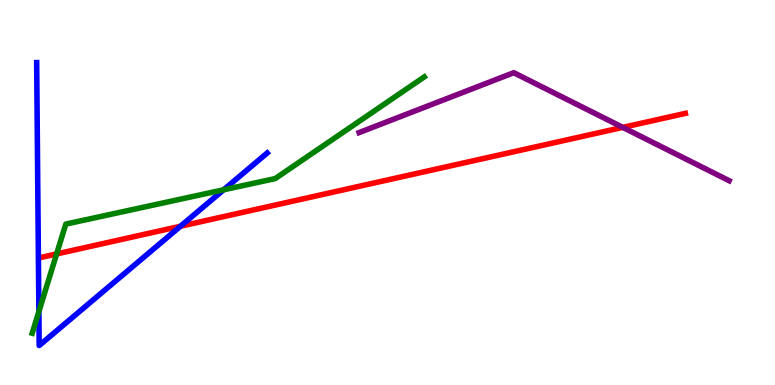[{'lines': ['blue', 'red'], 'intersections': [{'x': 2.33, 'y': 4.12}]}, {'lines': ['green', 'red'], 'intersections': [{'x': 0.731, 'y': 3.4}]}, {'lines': ['purple', 'red'], 'intersections': [{'x': 8.04, 'y': 6.69}]}, {'lines': ['blue', 'green'], 'intersections': [{'x': 0.502, 'y': 1.91}, {'x': 2.89, 'y': 5.07}]}, {'lines': ['blue', 'purple'], 'intersections': []}, {'lines': ['green', 'purple'], 'intersections': []}]